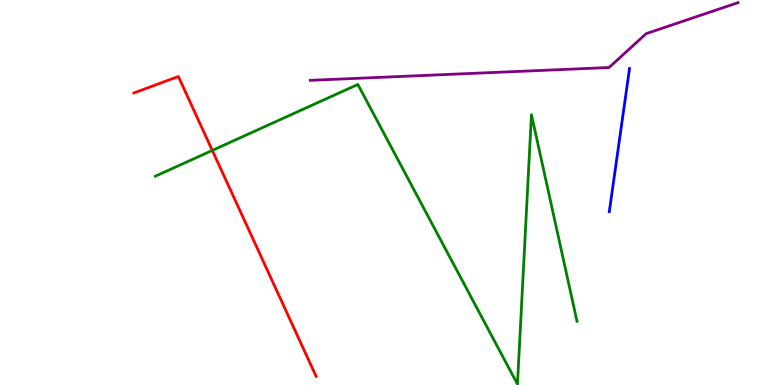[{'lines': ['blue', 'red'], 'intersections': []}, {'lines': ['green', 'red'], 'intersections': [{'x': 2.74, 'y': 6.09}]}, {'lines': ['purple', 'red'], 'intersections': []}, {'lines': ['blue', 'green'], 'intersections': []}, {'lines': ['blue', 'purple'], 'intersections': []}, {'lines': ['green', 'purple'], 'intersections': []}]